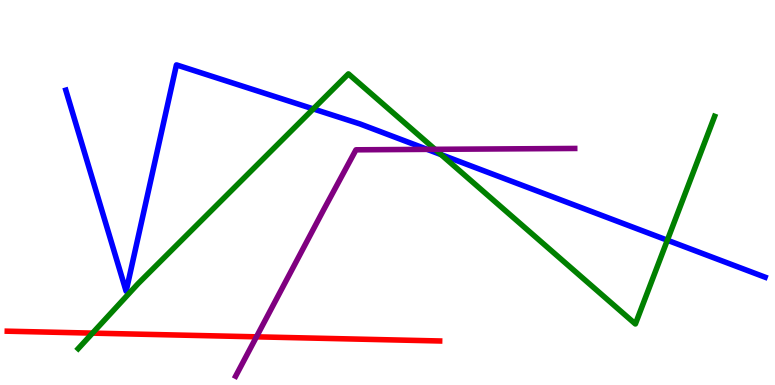[{'lines': ['blue', 'red'], 'intersections': []}, {'lines': ['green', 'red'], 'intersections': [{'x': 1.19, 'y': 1.35}]}, {'lines': ['purple', 'red'], 'intersections': [{'x': 3.31, 'y': 1.25}]}, {'lines': ['blue', 'green'], 'intersections': [{'x': 4.04, 'y': 7.17}, {'x': 5.69, 'y': 5.98}, {'x': 8.61, 'y': 3.76}]}, {'lines': ['blue', 'purple'], 'intersections': [{'x': 5.51, 'y': 6.12}]}, {'lines': ['green', 'purple'], 'intersections': [{'x': 5.61, 'y': 6.12}]}]